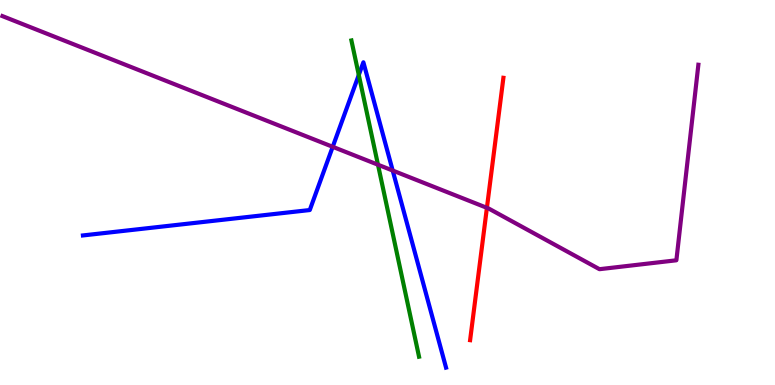[{'lines': ['blue', 'red'], 'intersections': []}, {'lines': ['green', 'red'], 'intersections': []}, {'lines': ['purple', 'red'], 'intersections': [{'x': 6.28, 'y': 4.6}]}, {'lines': ['blue', 'green'], 'intersections': [{'x': 4.63, 'y': 8.05}]}, {'lines': ['blue', 'purple'], 'intersections': [{'x': 4.29, 'y': 6.19}, {'x': 5.07, 'y': 5.57}]}, {'lines': ['green', 'purple'], 'intersections': [{'x': 4.88, 'y': 5.72}]}]